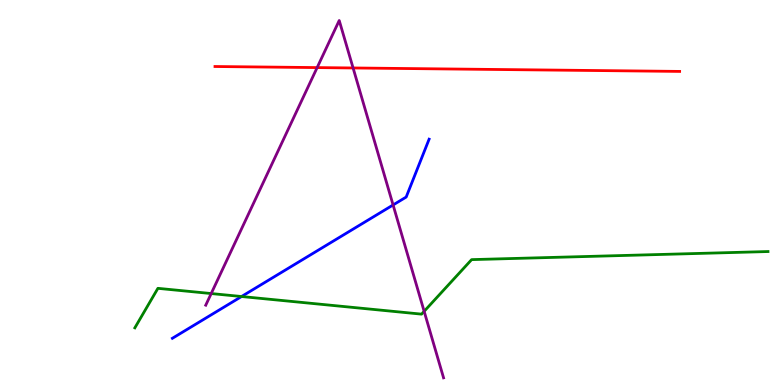[{'lines': ['blue', 'red'], 'intersections': []}, {'lines': ['green', 'red'], 'intersections': []}, {'lines': ['purple', 'red'], 'intersections': [{'x': 4.09, 'y': 8.24}, {'x': 4.56, 'y': 8.23}]}, {'lines': ['blue', 'green'], 'intersections': [{'x': 3.12, 'y': 2.3}]}, {'lines': ['blue', 'purple'], 'intersections': [{'x': 5.07, 'y': 4.68}]}, {'lines': ['green', 'purple'], 'intersections': [{'x': 2.73, 'y': 2.38}, {'x': 5.47, 'y': 1.91}]}]